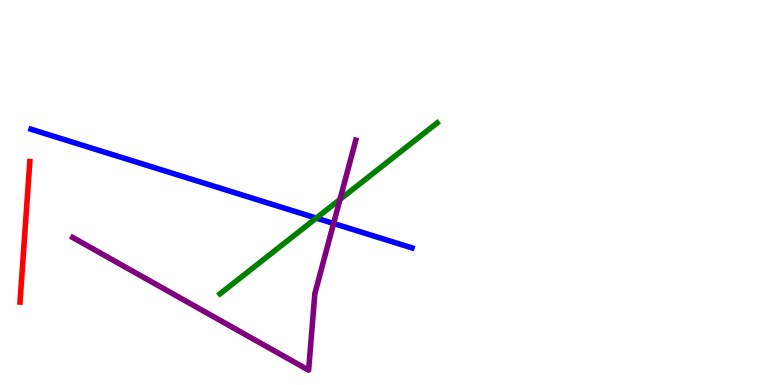[{'lines': ['blue', 'red'], 'intersections': []}, {'lines': ['green', 'red'], 'intersections': []}, {'lines': ['purple', 'red'], 'intersections': []}, {'lines': ['blue', 'green'], 'intersections': [{'x': 4.08, 'y': 4.34}]}, {'lines': ['blue', 'purple'], 'intersections': [{'x': 4.3, 'y': 4.2}]}, {'lines': ['green', 'purple'], 'intersections': [{'x': 4.39, 'y': 4.82}]}]